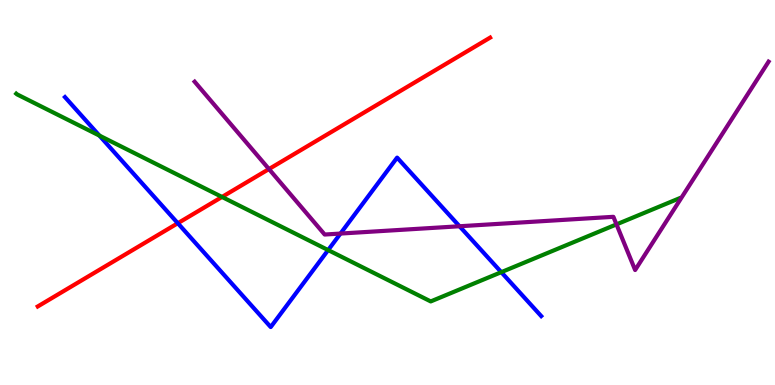[{'lines': ['blue', 'red'], 'intersections': [{'x': 2.29, 'y': 4.2}]}, {'lines': ['green', 'red'], 'intersections': [{'x': 2.86, 'y': 4.88}]}, {'lines': ['purple', 'red'], 'intersections': [{'x': 3.47, 'y': 5.61}]}, {'lines': ['blue', 'green'], 'intersections': [{'x': 1.28, 'y': 6.48}, {'x': 4.23, 'y': 3.5}, {'x': 6.47, 'y': 2.93}]}, {'lines': ['blue', 'purple'], 'intersections': [{'x': 4.39, 'y': 3.93}, {'x': 5.93, 'y': 4.12}]}, {'lines': ['green', 'purple'], 'intersections': [{'x': 7.95, 'y': 4.17}]}]